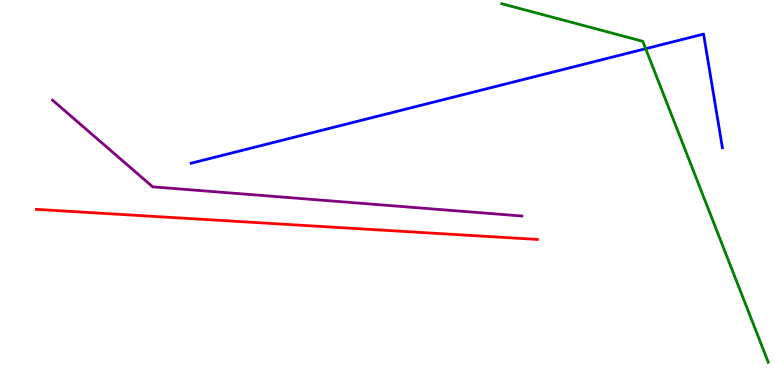[{'lines': ['blue', 'red'], 'intersections': []}, {'lines': ['green', 'red'], 'intersections': []}, {'lines': ['purple', 'red'], 'intersections': []}, {'lines': ['blue', 'green'], 'intersections': [{'x': 8.33, 'y': 8.74}]}, {'lines': ['blue', 'purple'], 'intersections': []}, {'lines': ['green', 'purple'], 'intersections': []}]